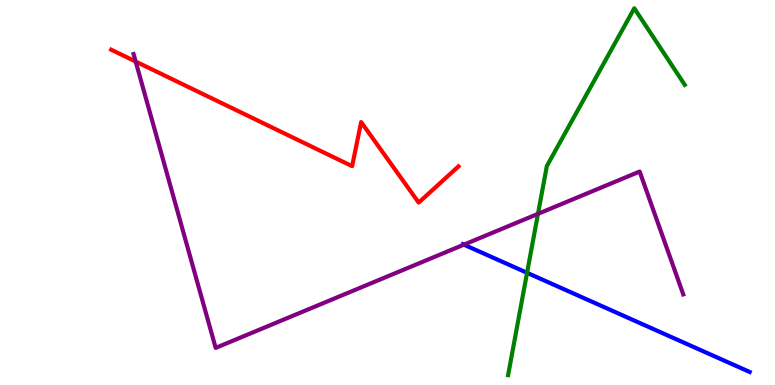[{'lines': ['blue', 'red'], 'intersections': []}, {'lines': ['green', 'red'], 'intersections': []}, {'lines': ['purple', 'red'], 'intersections': [{'x': 1.75, 'y': 8.4}]}, {'lines': ['blue', 'green'], 'intersections': [{'x': 6.8, 'y': 2.91}]}, {'lines': ['blue', 'purple'], 'intersections': [{'x': 5.99, 'y': 3.65}]}, {'lines': ['green', 'purple'], 'intersections': [{'x': 6.94, 'y': 4.45}]}]